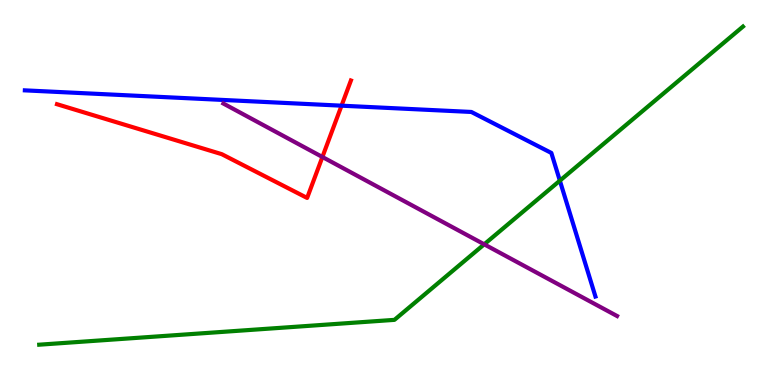[{'lines': ['blue', 'red'], 'intersections': [{'x': 4.41, 'y': 7.26}]}, {'lines': ['green', 'red'], 'intersections': []}, {'lines': ['purple', 'red'], 'intersections': [{'x': 4.16, 'y': 5.92}]}, {'lines': ['blue', 'green'], 'intersections': [{'x': 7.22, 'y': 5.31}]}, {'lines': ['blue', 'purple'], 'intersections': []}, {'lines': ['green', 'purple'], 'intersections': [{'x': 6.25, 'y': 3.65}]}]